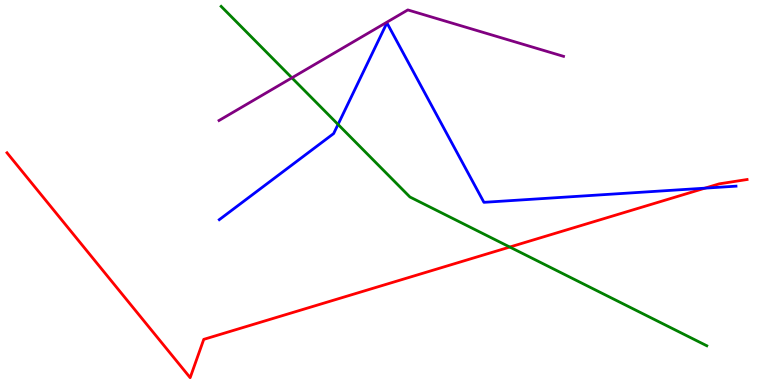[{'lines': ['blue', 'red'], 'intersections': [{'x': 9.1, 'y': 5.11}]}, {'lines': ['green', 'red'], 'intersections': [{'x': 6.58, 'y': 3.58}]}, {'lines': ['purple', 'red'], 'intersections': []}, {'lines': ['blue', 'green'], 'intersections': [{'x': 4.36, 'y': 6.77}]}, {'lines': ['blue', 'purple'], 'intersections': []}, {'lines': ['green', 'purple'], 'intersections': [{'x': 3.77, 'y': 7.98}]}]